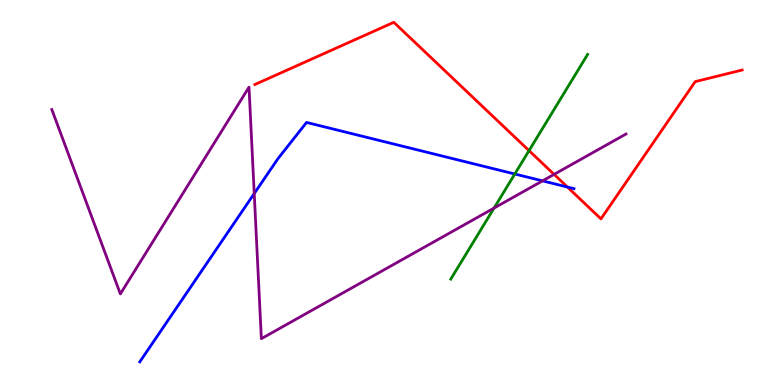[{'lines': ['blue', 'red'], 'intersections': [{'x': 7.32, 'y': 5.14}]}, {'lines': ['green', 'red'], 'intersections': [{'x': 6.83, 'y': 6.09}]}, {'lines': ['purple', 'red'], 'intersections': [{'x': 7.15, 'y': 5.47}]}, {'lines': ['blue', 'green'], 'intersections': [{'x': 6.64, 'y': 5.48}]}, {'lines': ['blue', 'purple'], 'intersections': [{'x': 3.28, 'y': 4.97}, {'x': 7.0, 'y': 5.3}]}, {'lines': ['green', 'purple'], 'intersections': [{'x': 6.37, 'y': 4.6}]}]